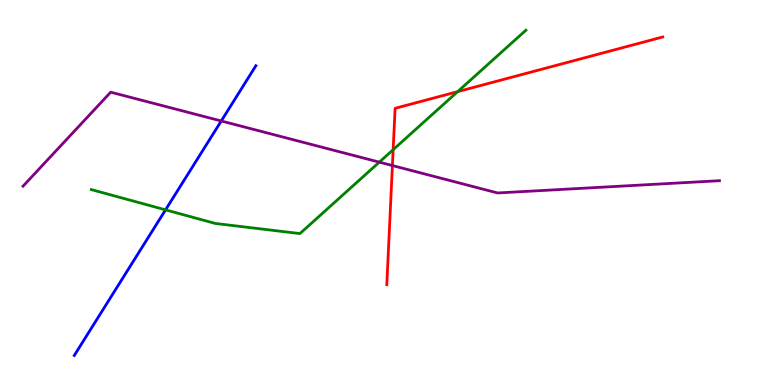[{'lines': ['blue', 'red'], 'intersections': []}, {'lines': ['green', 'red'], 'intersections': [{'x': 5.07, 'y': 6.11}, {'x': 5.91, 'y': 7.62}]}, {'lines': ['purple', 'red'], 'intersections': [{'x': 5.06, 'y': 5.7}]}, {'lines': ['blue', 'green'], 'intersections': [{'x': 2.14, 'y': 4.55}]}, {'lines': ['blue', 'purple'], 'intersections': [{'x': 2.85, 'y': 6.86}]}, {'lines': ['green', 'purple'], 'intersections': [{'x': 4.89, 'y': 5.79}]}]